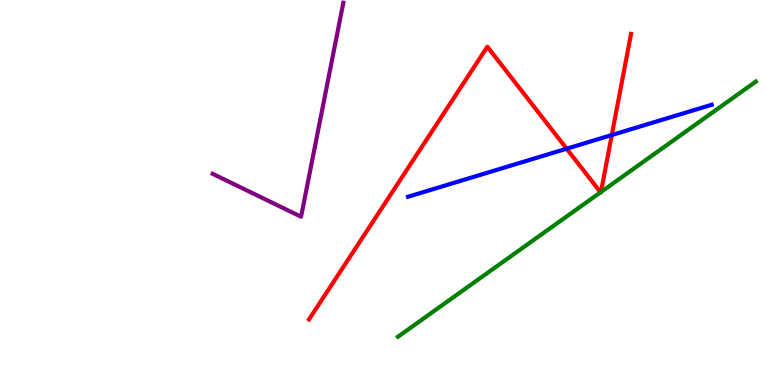[{'lines': ['blue', 'red'], 'intersections': [{'x': 7.31, 'y': 6.14}, {'x': 7.89, 'y': 6.49}]}, {'lines': ['green', 'red'], 'intersections': [{'x': 7.75, 'y': 5.0}, {'x': 7.75, 'y': 5.01}]}, {'lines': ['purple', 'red'], 'intersections': []}, {'lines': ['blue', 'green'], 'intersections': []}, {'lines': ['blue', 'purple'], 'intersections': []}, {'lines': ['green', 'purple'], 'intersections': []}]